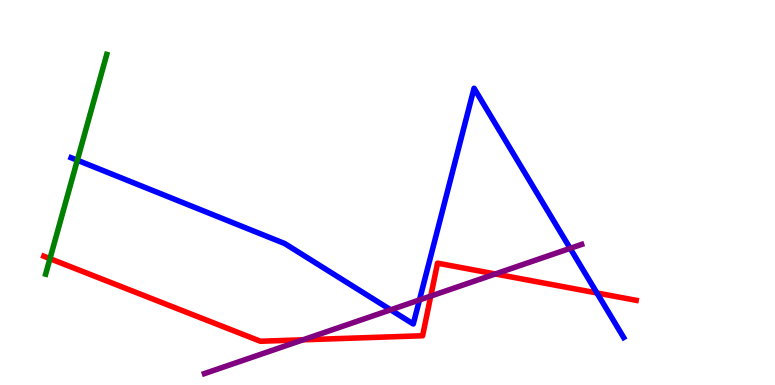[{'lines': ['blue', 'red'], 'intersections': [{'x': 7.7, 'y': 2.39}]}, {'lines': ['green', 'red'], 'intersections': [{'x': 0.645, 'y': 3.28}]}, {'lines': ['purple', 'red'], 'intersections': [{'x': 3.91, 'y': 1.17}, {'x': 5.56, 'y': 2.31}, {'x': 6.39, 'y': 2.88}]}, {'lines': ['blue', 'green'], 'intersections': [{'x': 0.998, 'y': 5.84}]}, {'lines': ['blue', 'purple'], 'intersections': [{'x': 5.04, 'y': 1.95}, {'x': 5.41, 'y': 2.21}, {'x': 7.36, 'y': 3.55}]}, {'lines': ['green', 'purple'], 'intersections': []}]